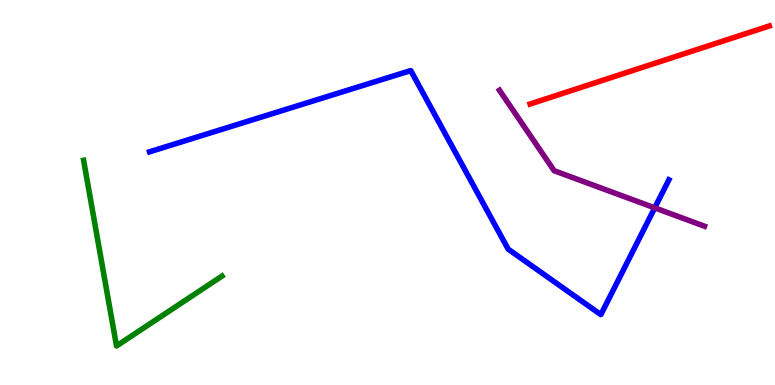[{'lines': ['blue', 'red'], 'intersections': []}, {'lines': ['green', 'red'], 'intersections': []}, {'lines': ['purple', 'red'], 'intersections': []}, {'lines': ['blue', 'green'], 'intersections': []}, {'lines': ['blue', 'purple'], 'intersections': [{'x': 8.45, 'y': 4.6}]}, {'lines': ['green', 'purple'], 'intersections': []}]